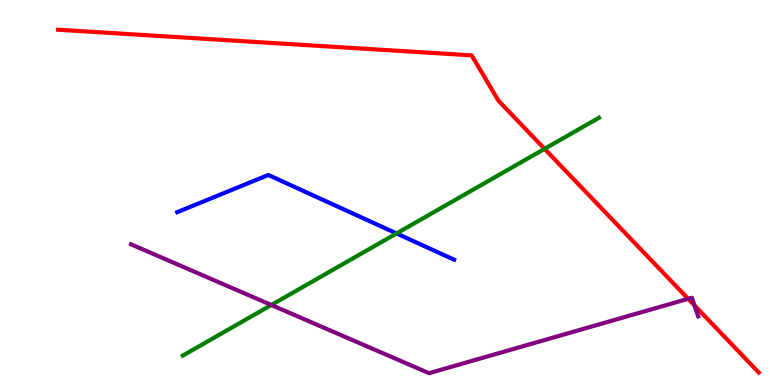[{'lines': ['blue', 'red'], 'intersections': []}, {'lines': ['green', 'red'], 'intersections': [{'x': 7.03, 'y': 6.13}]}, {'lines': ['purple', 'red'], 'intersections': [{'x': 8.88, 'y': 2.24}, {'x': 8.96, 'y': 2.07}]}, {'lines': ['blue', 'green'], 'intersections': [{'x': 5.12, 'y': 3.94}]}, {'lines': ['blue', 'purple'], 'intersections': []}, {'lines': ['green', 'purple'], 'intersections': [{'x': 3.5, 'y': 2.08}]}]